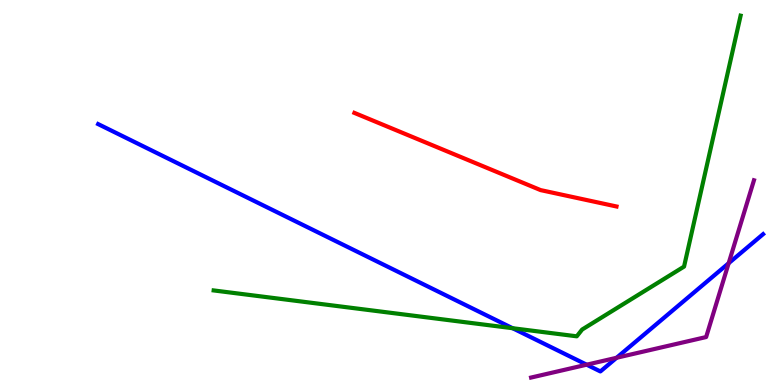[{'lines': ['blue', 'red'], 'intersections': []}, {'lines': ['green', 'red'], 'intersections': []}, {'lines': ['purple', 'red'], 'intersections': []}, {'lines': ['blue', 'green'], 'intersections': [{'x': 6.61, 'y': 1.48}]}, {'lines': ['blue', 'purple'], 'intersections': [{'x': 7.57, 'y': 0.527}, {'x': 7.96, 'y': 0.707}, {'x': 9.4, 'y': 3.16}]}, {'lines': ['green', 'purple'], 'intersections': []}]